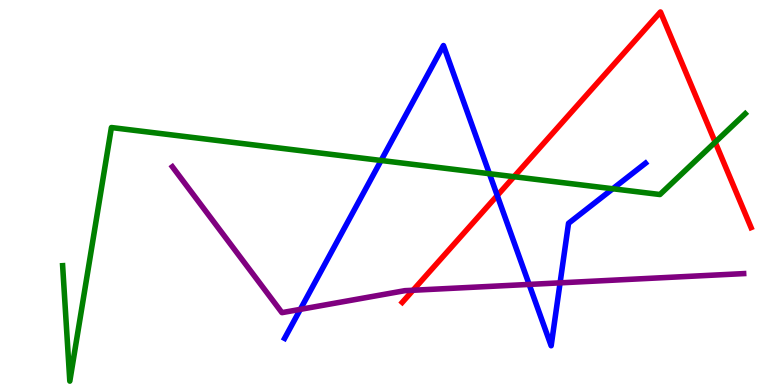[{'lines': ['blue', 'red'], 'intersections': [{'x': 6.42, 'y': 4.92}]}, {'lines': ['green', 'red'], 'intersections': [{'x': 6.63, 'y': 5.41}, {'x': 9.23, 'y': 6.31}]}, {'lines': ['purple', 'red'], 'intersections': [{'x': 5.33, 'y': 2.46}]}, {'lines': ['blue', 'green'], 'intersections': [{'x': 4.92, 'y': 5.83}, {'x': 6.32, 'y': 5.49}, {'x': 7.91, 'y': 5.1}]}, {'lines': ['blue', 'purple'], 'intersections': [{'x': 3.88, 'y': 1.96}, {'x': 6.83, 'y': 2.61}, {'x': 7.23, 'y': 2.65}]}, {'lines': ['green', 'purple'], 'intersections': []}]